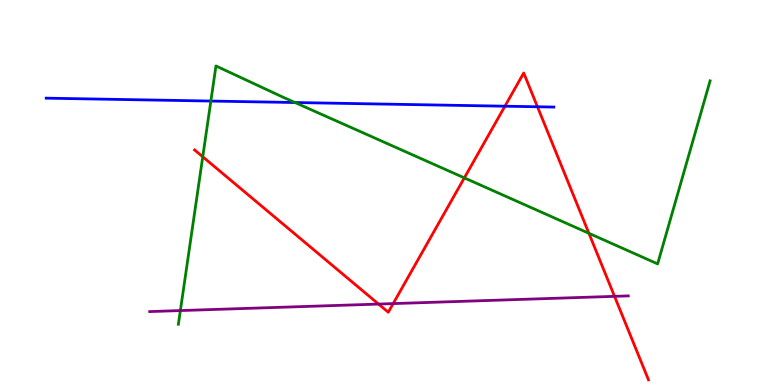[{'lines': ['blue', 'red'], 'intersections': [{'x': 6.52, 'y': 7.24}, {'x': 6.93, 'y': 7.23}]}, {'lines': ['green', 'red'], 'intersections': [{'x': 2.62, 'y': 5.93}, {'x': 5.99, 'y': 5.38}, {'x': 7.6, 'y': 3.94}]}, {'lines': ['purple', 'red'], 'intersections': [{'x': 4.88, 'y': 2.1}, {'x': 5.07, 'y': 2.11}, {'x': 7.93, 'y': 2.3}]}, {'lines': ['blue', 'green'], 'intersections': [{'x': 2.72, 'y': 7.38}, {'x': 3.81, 'y': 7.34}]}, {'lines': ['blue', 'purple'], 'intersections': []}, {'lines': ['green', 'purple'], 'intersections': [{'x': 2.33, 'y': 1.93}]}]